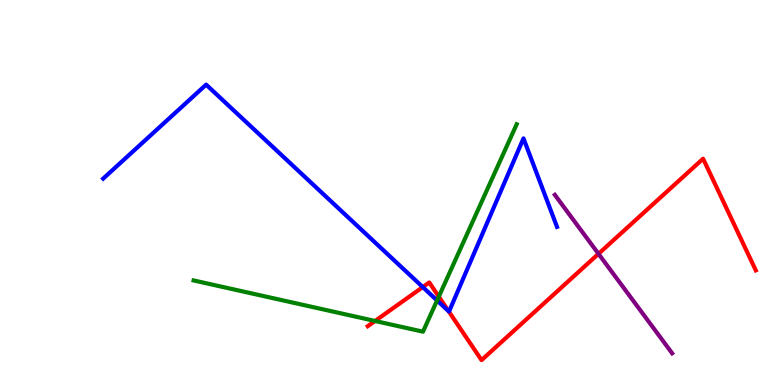[{'lines': ['blue', 'red'], 'intersections': [{'x': 5.46, 'y': 2.54}, {'x': 5.79, 'y': 1.92}]}, {'lines': ['green', 'red'], 'intersections': [{'x': 4.84, 'y': 1.66}, {'x': 5.66, 'y': 2.3}]}, {'lines': ['purple', 'red'], 'intersections': [{'x': 7.72, 'y': 3.41}]}, {'lines': ['blue', 'green'], 'intersections': [{'x': 5.64, 'y': 2.2}]}, {'lines': ['blue', 'purple'], 'intersections': []}, {'lines': ['green', 'purple'], 'intersections': []}]